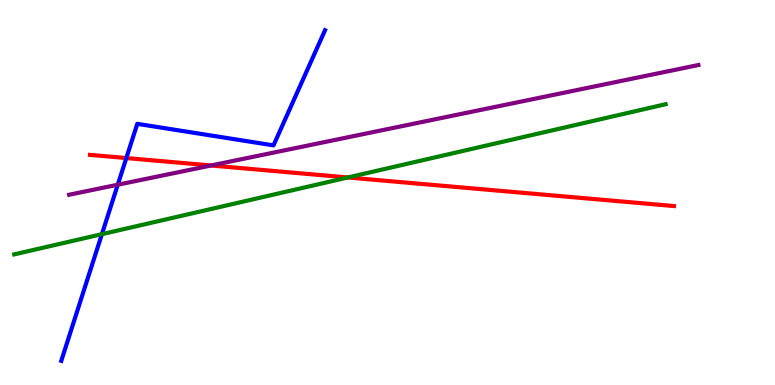[{'lines': ['blue', 'red'], 'intersections': [{'x': 1.63, 'y': 5.89}]}, {'lines': ['green', 'red'], 'intersections': [{'x': 4.49, 'y': 5.39}]}, {'lines': ['purple', 'red'], 'intersections': [{'x': 2.72, 'y': 5.7}]}, {'lines': ['blue', 'green'], 'intersections': [{'x': 1.31, 'y': 3.92}]}, {'lines': ['blue', 'purple'], 'intersections': [{'x': 1.52, 'y': 5.2}]}, {'lines': ['green', 'purple'], 'intersections': []}]